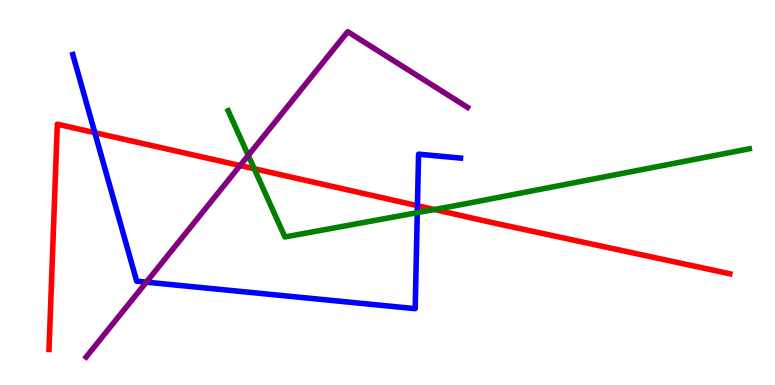[{'lines': ['blue', 'red'], 'intersections': [{'x': 1.22, 'y': 6.55}, {'x': 5.39, 'y': 4.66}]}, {'lines': ['green', 'red'], 'intersections': [{'x': 3.28, 'y': 5.62}, {'x': 5.6, 'y': 4.56}]}, {'lines': ['purple', 'red'], 'intersections': [{'x': 3.1, 'y': 5.7}]}, {'lines': ['blue', 'green'], 'intersections': [{'x': 5.38, 'y': 4.48}]}, {'lines': ['blue', 'purple'], 'intersections': [{'x': 1.89, 'y': 2.67}]}, {'lines': ['green', 'purple'], 'intersections': [{'x': 3.2, 'y': 5.96}]}]